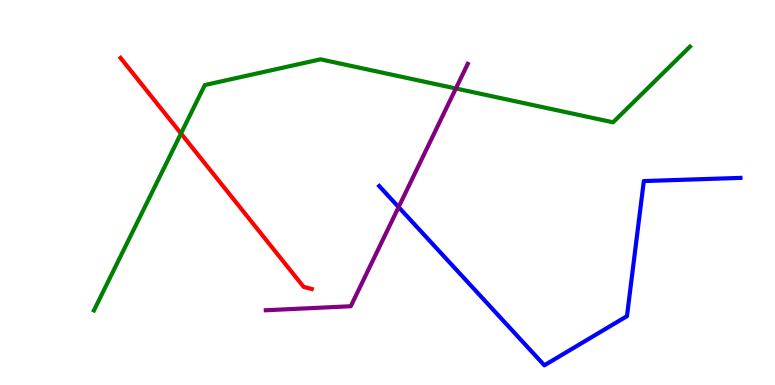[{'lines': ['blue', 'red'], 'intersections': []}, {'lines': ['green', 'red'], 'intersections': [{'x': 2.34, 'y': 6.53}]}, {'lines': ['purple', 'red'], 'intersections': []}, {'lines': ['blue', 'green'], 'intersections': []}, {'lines': ['blue', 'purple'], 'intersections': [{'x': 5.14, 'y': 4.62}]}, {'lines': ['green', 'purple'], 'intersections': [{'x': 5.88, 'y': 7.7}]}]